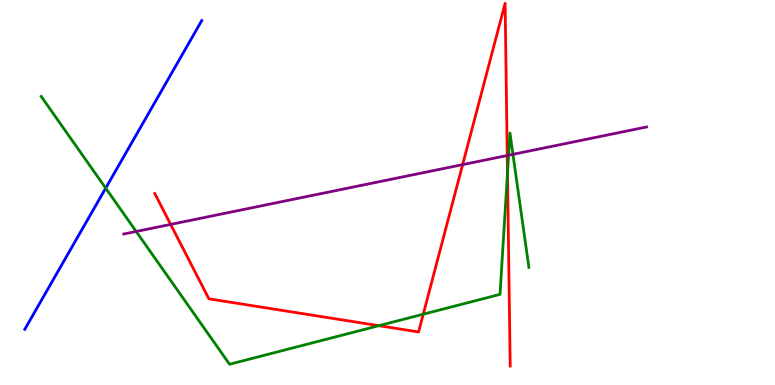[{'lines': ['blue', 'red'], 'intersections': []}, {'lines': ['green', 'red'], 'intersections': [{'x': 4.89, 'y': 1.54}, {'x': 5.46, 'y': 1.84}, {'x': 6.55, 'y': 5.51}]}, {'lines': ['purple', 'red'], 'intersections': [{'x': 2.2, 'y': 4.17}, {'x': 5.97, 'y': 5.72}, {'x': 6.55, 'y': 5.96}]}, {'lines': ['blue', 'green'], 'intersections': [{'x': 1.36, 'y': 5.11}]}, {'lines': ['blue', 'purple'], 'intersections': []}, {'lines': ['green', 'purple'], 'intersections': [{'x': 1.76, 'y': 3.99}, {'x': 6.56, 'y': 5.97}, {'x': 6.62, 'y': 5.99}]}]